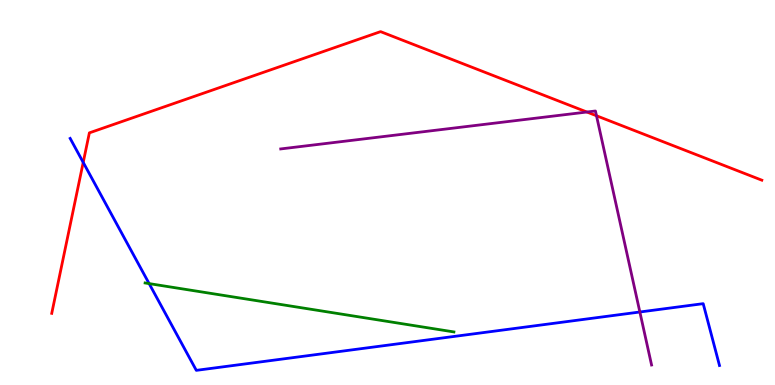[{'lines': ['blue', 'red'], 'intersections': [{'x': 1.07, 'y': 5.78}]}, {'lines': ['green', 'red'], 'intersections': []}, {'lines': ['purple', 'red'], 'intersections': [{'x': 7.57, 'y': 7.09}, {'x': 7.7, 'y': 6.99}]}, {'lines': ['blue', 'green'], 'intersections': [{'x': 1.92, 'y': 2.63}]}, {'lines': ['blue', 'purple'], 'intersections': [{'x': 8.26, 'y': 1.9}]}, {'lines': ['green', 'purple'], 'intersections': []}]